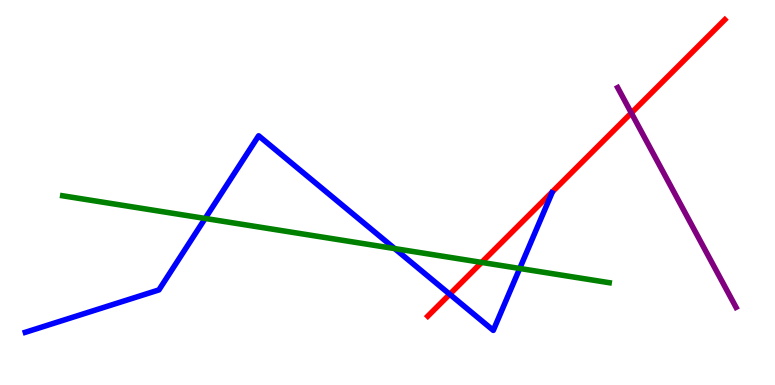[{'lines': ['blue', 'red'], 'intersections': [{'x': 5.8, 'y': 2.36}]}, {'lines': ['green', 'red'], 'intersections': [{'x': 6.21, 'y': 3.18}]}, {'lines': ['purple', 'red'], 'intersections': [{'x': 8.15, 'y': 7.07}]}, {'lines': ['blue', 'green'], 'intersections': [{'x': 2.65, 'y': 4.33}, {'x': 5.09, 'y': 3.54}, {'x': 6.71, 'y': 3.03}]}, {'lines': ['blue', 'purple'], 'intersections': []}, {'lines': ['green', 'purple'], 'intersections': []}]